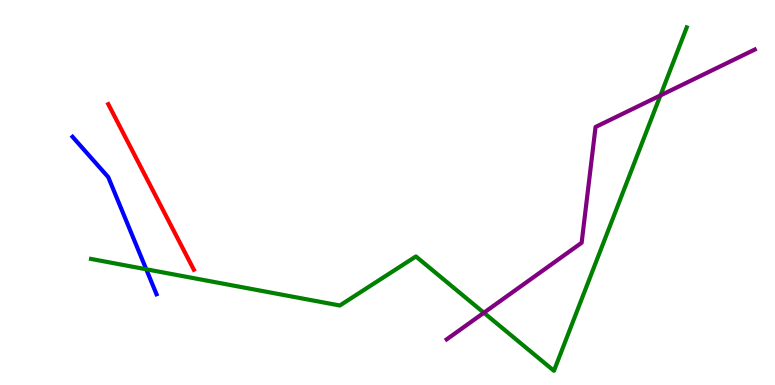[{'lines': ['blue', 'red'], 'intersections': []}, {'lines': ['green', 'red'], 'intersections': []}, {'lines': ['purple', 'red'], 'intersections': []}, {'lines': ['blue', 'green'], 'intersections': [{'x': 1.89, 'y': 3.01}]}, {'lines': ['blue', 'purple'], 'intersections': []}, {'lines': ['green', 'purple'], 'intersections': [{'x': 6.24, 'y': 1.88}, {'x': 8.52, 'y': 7.52}]}]